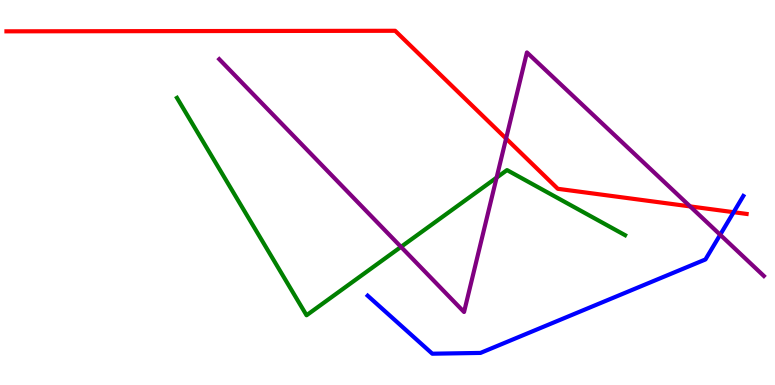[{'lines': ['blue', 'red'], 'intersections': [{'x': 9.47, 'y': 4.49}]}, {'lines': ['green', 'red'], 'intersections': []}, {'lines': ['purple', 'red'], 'intersections': [{'x': 6.53, 'y': 6.4}, {'x': 8.9, 'y': 4.64}]}, {'lines': ['blue', 'green'], 'intersections': []}, {'lines': ['blue', 'purple'], 'intersections': [{'x': 9.29, 'y': 3.9}]}, {'lines': ['green', 'purple'], 'intersections': [{'x': 5.17, 'y': 3.59}, {'x': 6.41, 'y': 5.39}]}]